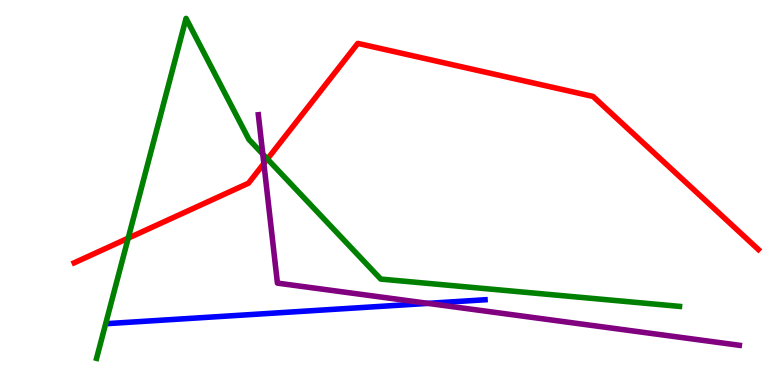[{'lines': ['blue', 'red'], 'intersections': []}, {'lines': ['green', 'red'], 'intersections': [{'x': 1.65, 'y': 3.81}, {'x': 3.45, 'y': 5.87}]}, {'lines': ['purple', 'red'], 'intersections': [{'x': 3.4, 'y': 5.75}]}, {'lines': ['blue', 'green'], 'intersections': []}, {'lines': ['blue', 'purple'], 'intersections': [{'x': 5.52, 'y': 2.12}]}, {'lines': ['green', 'purple'], 'intersections': [{'x': 3.39, 'y': 6.0}]}]